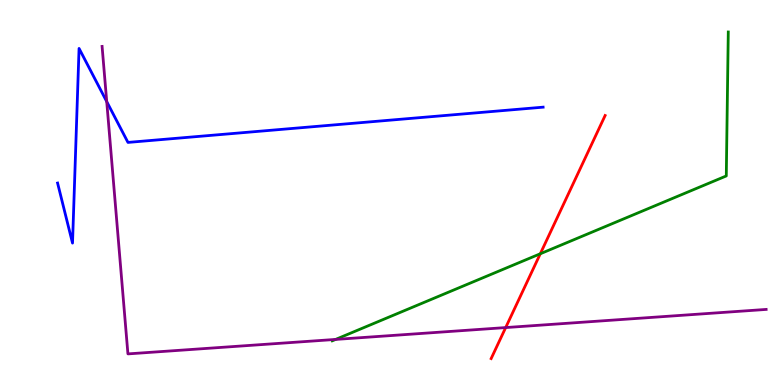[{'lines': ['blue', 'red'], 'intersections': []}, {'lines': ['green', 'red'], 'intersections': [{'x': 6.97, 'y': 3.41}]}, {'lines': ['purple', 'red'], 'intersections': [{'x': 6.52, 'y': 1.49}]}, {'lines': ['blue', 'green'], 'intersections': []}, {'lines': ['blue', 'purple'], 'intersections': [{'x': 1.38, 'y': 7.36}]}, {'lines': ['green', 'purple'], 'intersections': [{'x': 4.33, 'y': 1.18}]}]